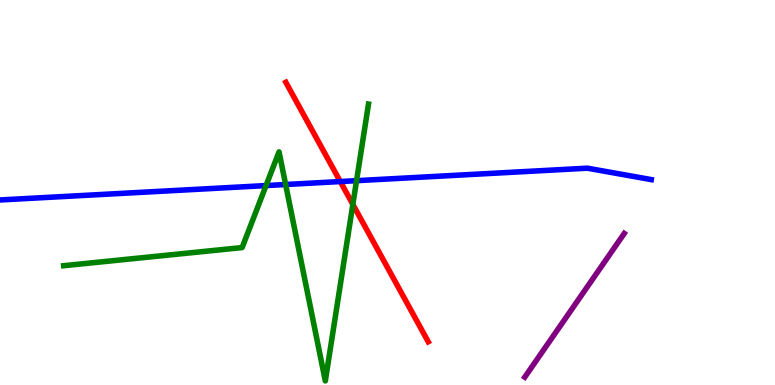[{'lines': ['blue', 'red'], 'intersections': [{'x': 4.39, 'y': 5.28}]}, {'lines': ['green', 'red'], 'intersections': [{'x': 4.55, 'y': 4.69}]}, {'lines': ['purple', 'red'], 'intersections': []}, {'lines': ['blue', 'green'], 'intersections': [{'x': 3.43, 'y': 5.18}, {'x': 3.69, 'y': 5.21}, {'x': 4.6, 'y': 5.31}]}, {'lines': ['blue', 'purple'], 'intersections': []}, {'lines': ['green', 'purple'], 'intersections': []}]